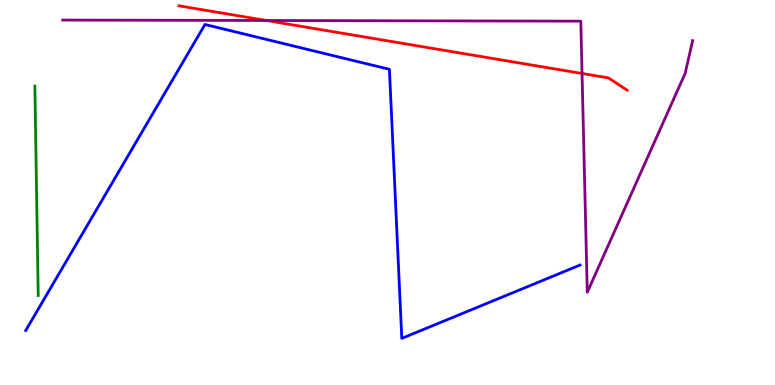[{'lines': ['blue', 'red'], 'intersections': []}, {'lines': ['green', 'red'], 'intersections': []}, {'lines': ['purple', 'red'], 'intersections': [{'x': 3.44, 'y': 9.47}, {'x': 7.51, 'y': 8.09}]}, {'lines': ['blue', 'green'], 'intersections': []}, {'lines': ['blue', 'purple'], 'intersections': []}, {'lines': ['green', 'purple'], 'intersections': []}]